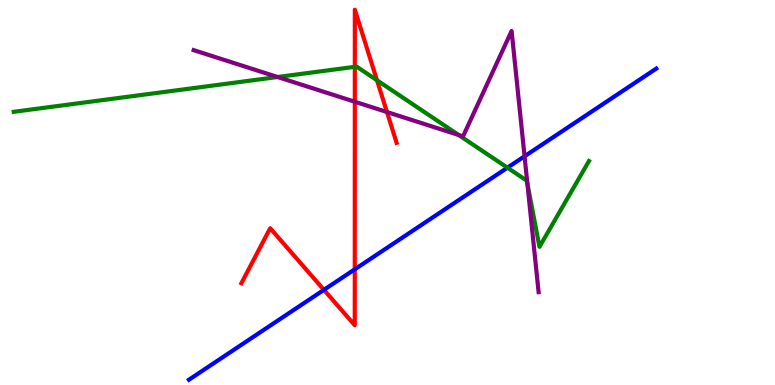[{'lines': ['blue', 'red'], 'intersections': [{'x': 4.18, 'y': 2.47}, {'x': 4.58, 'y': 3.0}]}, {'lines': ['green', 'red'], 'intersections': [{'x': 4.58, 'y': 8.26}, {'x': 4.86, 'y': 7.91}]}, {'lines': ['purple', 'red'], 'intersections': [{'x': 4.58, 'y': 7.36}, {'x': 4.99, 'y': 7.09}]}, {'lines': ['blue', 'green'], 'intersections': [{'x': 6.55, 'y': 5.64}]}, {'lines': ['blue', 'purple'], 'intersections': [{'x': 6.77, 'y': 5.94}]}, {'lines': ['green', 'purple'], 'intersections': [{'x': 3.58, 'y': 8.0}, {'x': 5.92, 'y': 6.49}, {'x': 6.8, 'y': 5.24}]}]